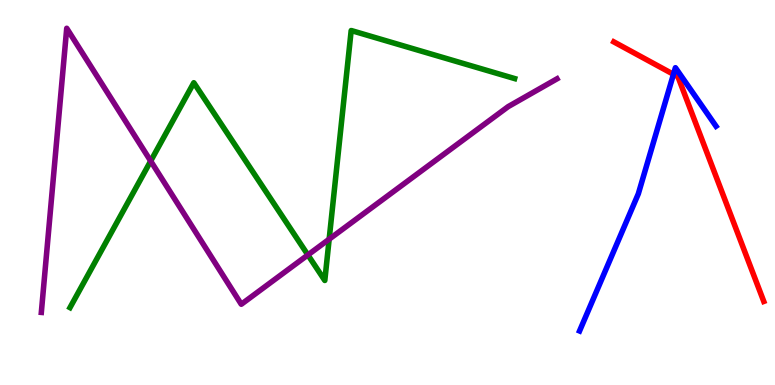[{'lines': ['blue', 'red'], 'intersections': [{'x': 8.69, 'y': 8.07}]}, {'lines': ['green', 'red'], 'intersections': []}, {'lines': ['purple', 'red'], 'intersections': []}, {'lines': ['blue', 'green'], 'intersections': []}, {'lines': ['blue', 'purple'], 'intersections': []}, {'lines': ['green', 'purple'], 'intersections': [{'x': 1.94, 'y': 5.82}, {'x': 3.97, 'y': 3.38}, {'x': 4.25, 'y': 3.79}]}]